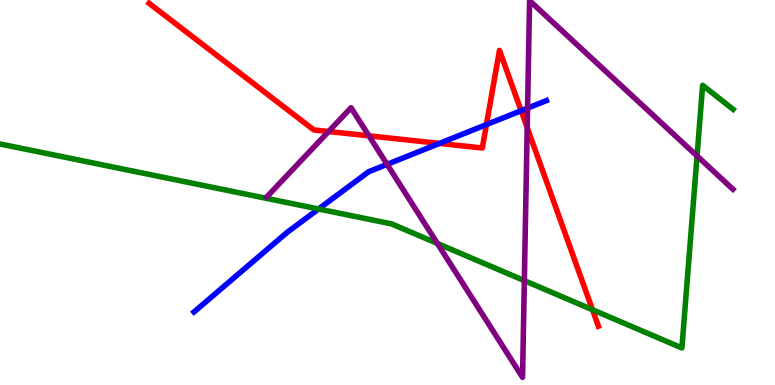[{'lines': ['blue', 'red'], 'intersections': [{'x': 5.67, 'y': 6.28}, {'x': 6.28, 'y': 6.76}, {'x': 6.72, 'y': 7.12}]}, {'lines': ['green', 'red'], 'intersections': [{'x': 7.65, 'y': 1.95}]}, {'lines': ['purple', 'red'], 'intersections': [{'x': 4.24, 'y': 6.58}, {'x': 4.76, 'y': 6.47}, {'x': 6.8, 'y': 6.68}]}, {'lines': ['blue', 'green'], 'intersections': [{'x': 4.11, 'y': 4.57}]}, {'lines': ['blue', 'purple'], 'intersections': [{'x': 4.99, 'y': 5.73}, {'x': 6.81, 'y': 7.19}]}, {'lines': ['green', 'purple'], 'intersections': [{'x': 5.64, 'y': 3.68}, {'x': 6.77, 'y': 2.71}, {'x': 8.99, 'y': 5.95}]}]